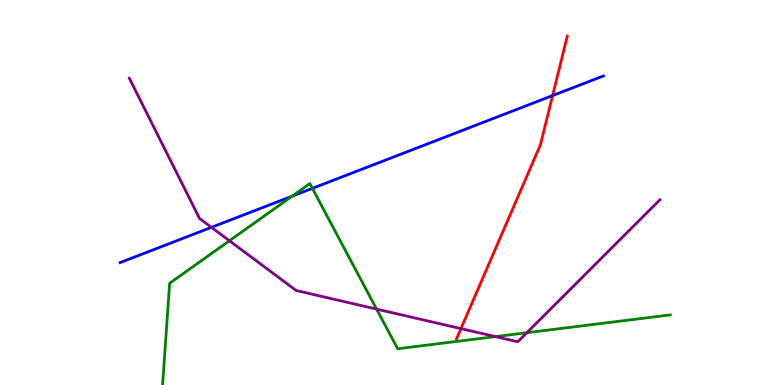[{'lines': ['blue', 'red'], 'intersections': [{'x': 7.13, 'y': 7.52}]}, {'lines': ['green', 'red'], 'intersections': []}, {'lines': ['purple', 'red'], 'intersections': [{'x': 5.95, 'y': 1.46}]}, {'lines': ['blue', 'green'], 'intersections': [{'x': 3.77, 'y': 4.9}, {'x': 4.03, 'y': 5.11}]}, {'lines': ['blue', 'purple'], 'intersections': [{'x': 2.73, 'y': 4.1}]}, {'lines': ['green', 'purple'], 'intersections': [{'x': 2.96, 'y': 3.75}, {'x': 4.86, 'y': 1.97}, {'x': 6.39, 'y': 1.26}, {'x': 6.8, 'y': 1.36}]}]